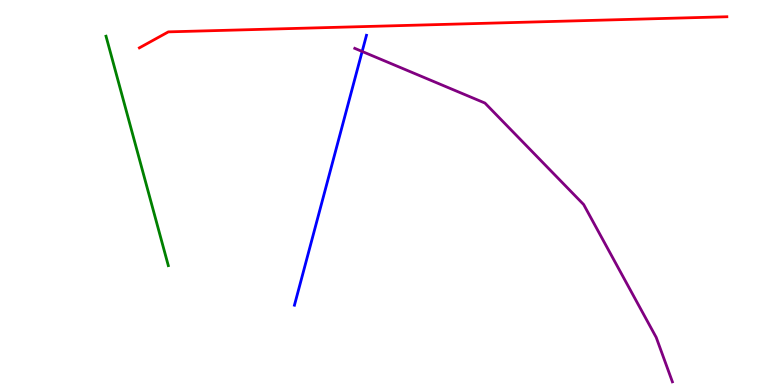[{'lines': ['blue', 'red'], 'intersections': []}, {'lines': ['green', 'red'], 'intersections': []}, {'lines': ['purple', 'red'], 'intersections': []}, {'lines': ['blue', 'green'], 'intersections': []}, {'lines': ['blue', 'purple'], 'intersections': [{'x': 4.67, 'y': 8.66}]}, {'lines': ['green', 'purple'], 'intersections': []}]